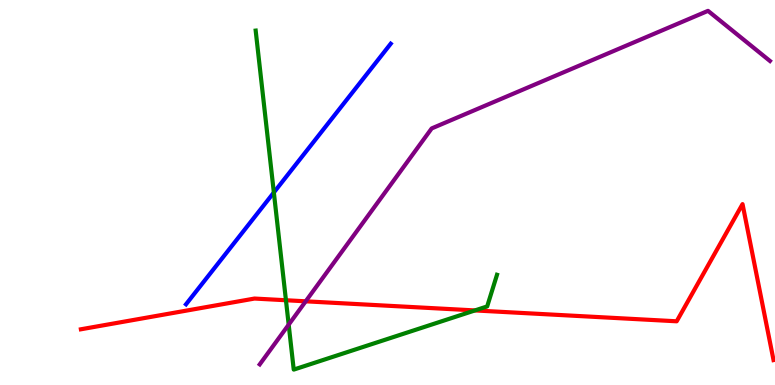[{'lines': ['blue', 'red'], 'intersections': []}, {'lines': ['green', 'red'], 'intersections': [{'x': 3.69, 'y': 2.2}, {'x': 6.13, 'y': 1.94}]}, {'lines': ['purple', 'red'], 'intersections': [{'x': 3.94, 'y': 2.17}]}, {'lines': ['blue', 'green'], 'intersections': [{'x': 3.53, 'y': 5.0}]}, {'lines': ['blue', 'purple'], 'intersections': []}, {'lines': ['green', 'purple'], 'intersections': [{'x': 3.72, 'y': 1.57}]}]